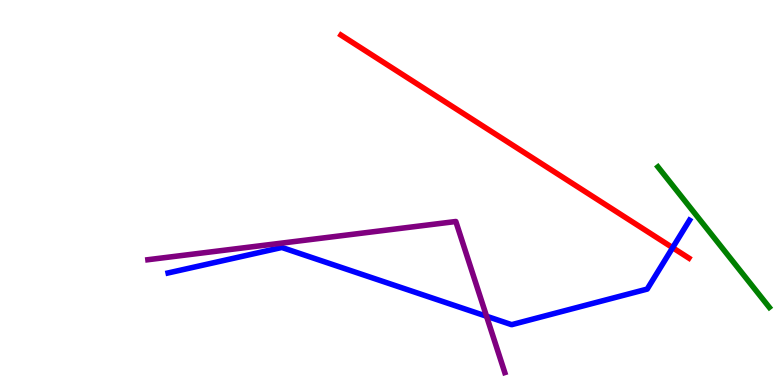[{'lines': ['blue', 'red'], 'intersections': [{'x': 8.68, 'y': 3.57}]}, {'lines': ['green', 'red'], 'intersections': []}, {'lines': ['purple', 'red'], 'intersections': []}, {'lines': ['blue', 'green'], 'intersections': []}, {'lines': ['blue', 'purple'], 'intersections': [{'x': 6.28, 'y': 1.79}]}, {'lines': ['green', 'purple'], 'intersections': []}]